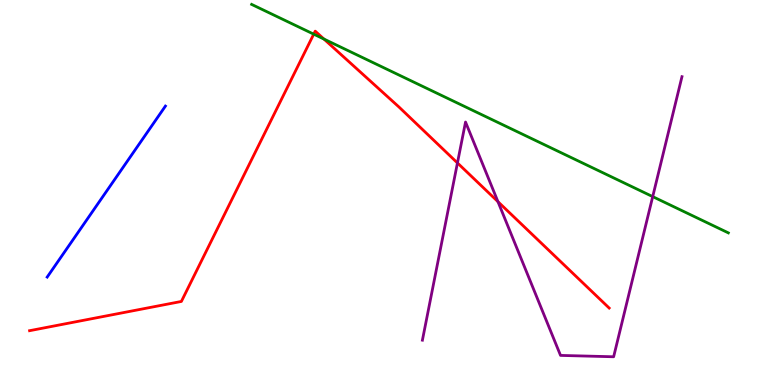[{'lines': ['blue', 'red'], 'intersections': []}, {'lines': ['green', 'red'], 'intersections': [{'x': 4.05, 'y': 9.11}, {'x': 4.18, 'y': 8.99}]}, {'lines': ['purple', 'red'], 'intersections': [{'x': 5.9, 'y': 5.77}, {'x': 6.43, 'y': 4.76}]}, {'lines': ['blue', 'green'], 'intersections': []}, {'lines': ['blue', 'purple'], 'intersections': []}, {'lines': ['green', 'purple'], 'intersections': [{'x': 8.42, 'y': 4.89}]}]